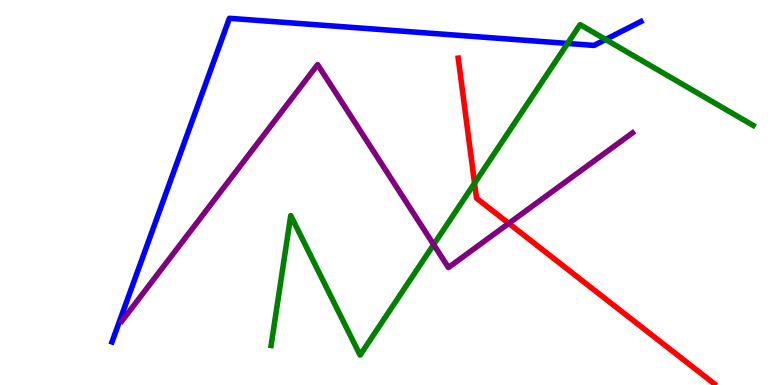[{'lines': ['blue', 'red'], 'intersections': []}, {'lines': ['green', 'red'], 'intersections': [{'x': 6.12, 'y': 5.24}]}, {'lines': ['purple', 'red'], 'intersections': [{'x': 6.56, 'y': 4.2}]}, {'lines': ['blue', 'green'], 'intersections': [{'x': 7.32, 'y': 8.87}, {'x': 7.81, 'y': 8.97}]}, {'lines': ['blue', 'purple'], 'intersections': []}, {'lines': ['green', 'purple'], 'intersections': [{'x': 5.6, 'y': 3.65}]}]